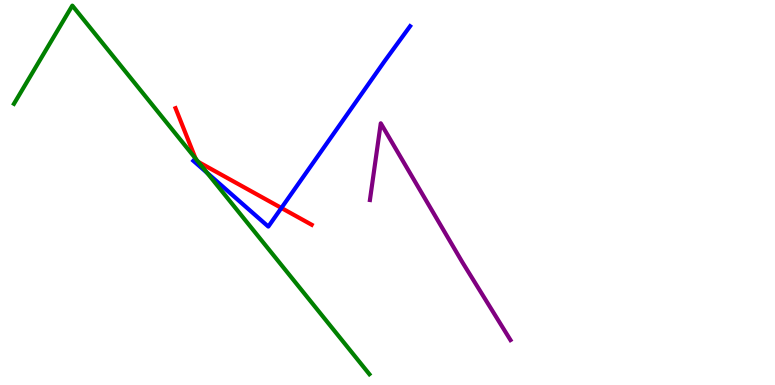[{'lines': ['blue', 'red'], 'intersections': [{'x': 3.63, 'y': 4.6}]}, {'lines': ['green', 'red'], 'intersections': [{'x': 2.52, 'y': 5.88}, {'x': 2.56, 'y': 5.79}]}, {'lines': ['purple', 'red'], 'intersections': []}, {'lines': ['blue', 'green'], 'intersections': [{'x': 2.67, 'y': 5.51}]}, {'lines': ['blue', 'purple'], 'intersections': []}, {'lines': ['green', 'purple'], 'intersections': []}]